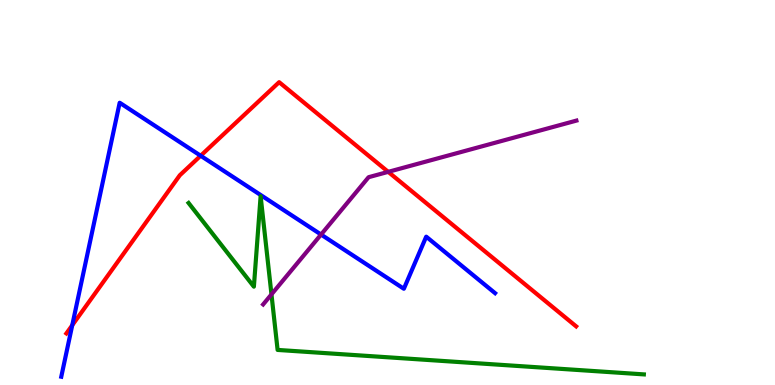[{'lines': ['blue', 'red'], 'intersections': [{'x': 0.932, 'y': 1.55}, {'x': 2.59, 'y': 5.95}]}, {'lines': ['green', 'red'], 'intersections': []}, {'lines': ['purple', 'red'], 'intersections': [{'x': 5.01, 'y': 5.54}]}, {'lines': ['blue', 'green'], 'intersections': []}, {'lines': ['blue', 'purple'], 'intersections': [{'x': 4.14, 'y': 3.91}]}, {'lines': ['green', 'purple'], 'intersections': [{'x': 3.5, 'y': 2.35}]}]